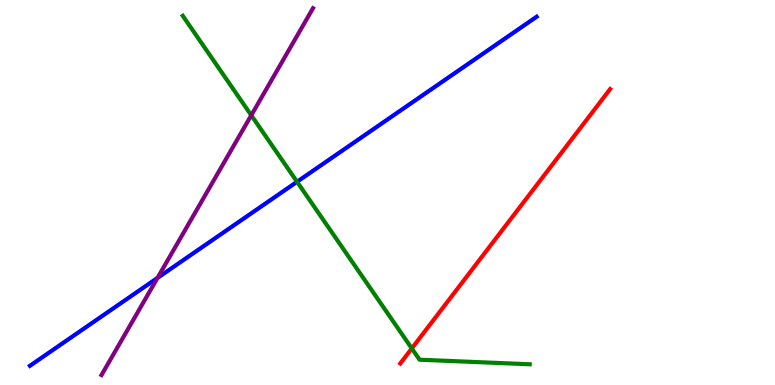[{'lines': ['blue', 'red'], 'intersections': []}, {'lines': ['green', 'red'], 'intersections': [{'x': 5.31, 'y': 0.95}]}, {'lines': ['purple', 'red'], 'intersections': []}, {'lines': ['blue', 'green'], 'intersections': [{'x': 3.83, 'y': 5.28}]}, {'lines': ['blue', 'purple'], 'intersections': [{'x': 2.03, 'y': 2.78}]}, {'lines': ['green', 'purple'], 'intersections': [{'x': 3.24, 'y': 7.01}]}]